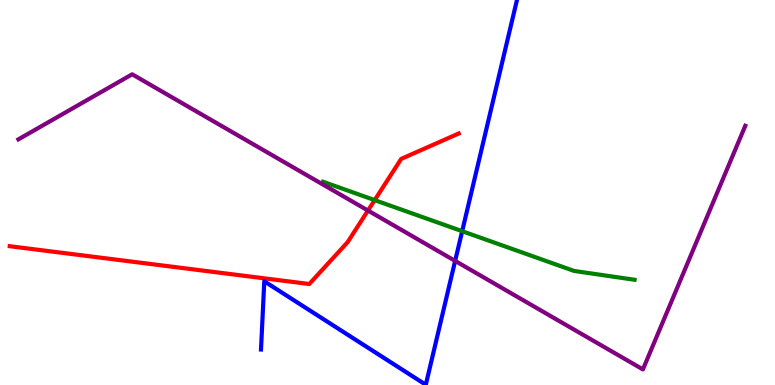[{'lines': ['blue', 'red'], 'intersections': []}, {'lines': ['green', 'red'], 'intersections': [{'x': 4.83, 'y': 4.8}]}, {'lines': ['purple', 'red'], 'intersections': [{'x': 4.75, 'y': 4.53}]}, {'lines': ['blue', 'green'], 'intersections': [{'x': 5.96, 'y': 4.0}]}, {'lines': ['blue', 'purple'], 'intersections': [{'x': 5.87, 'y': 3.22}]}, {'lines': ['green', 'purple'], 'intersections': []}]